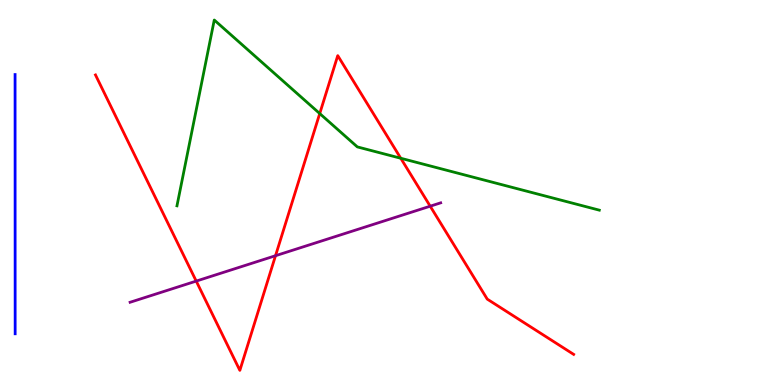[{'lines': ['blue', 'red'], 'intersections': []}, {'lines': ['green', 'red'], 'intersections': [{'x': 4.13, 'y': 7.05}, {'x': 5.17, 'y': 5.89}]}, {'lines': ['purple', 'red'], 'intersections': [{'x': 2.53, 'y': 2.7}, {'x': 3.56, 'y': 3.36}, {'x': 5.55, 'y': 4.64}]}, {'lines': ['blue', 'green'], 'intersections': []}, {'lines': ['blue', 'purple'], 'intersections': []}, {'lines': ['green', 'purple'], 'intersections': []}]